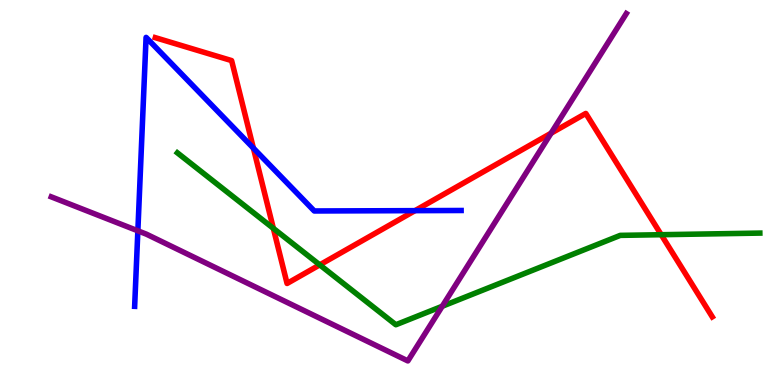[{'lines': ['blue', 'red'], 'intersections': [{'x': 3.27, 'y': 6.15}, {'x': 5.36, 'y': 4.53}]}, {'lines': ['green', 'red'], 'intersections': [{'x': 3.53, 'y': 4.07}, {'x': 4.13, 'y': 3.12}, {'x': 8.53, 'y': 3.9}]}, {'lines': ['purple', 'red'], 'intersections': [{'x': 7.11, 'y': 6.54}]}, {'lines': ['blue', 'green'], 'intersections': []}, {'lines': ['blue', 'purple'], 'intersections': [{'x': 1.78, 'y': 4.0}]}, {'lines': ['green', 'purple'], 'intersections': [{'x': 5.71, 'y': 2.04}]}]